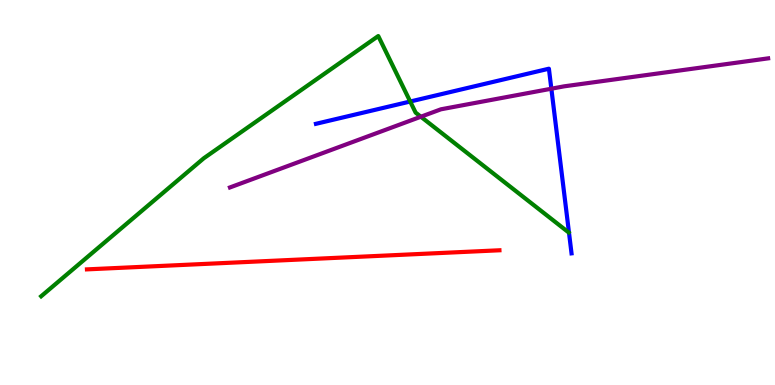[{'lines': ['blue', 'red'], 'intersections': []}, {'lines': ['green', 'red'], 'intersections': []}, {'lines': ['purple', 'red'], 'intersections': []}, {'lines': ['blue', 'green'], 'intersections': [{'x': 5.29, 'y': 7.36}]}, {'lines': ['blue', 'purple'], 'intersections': [{'x': 7.11, 'y': 7.7}]}, {'lines': ['green', 'purple'], 'intersections': [{'x': 5.43, 'y': 6.97}]}]